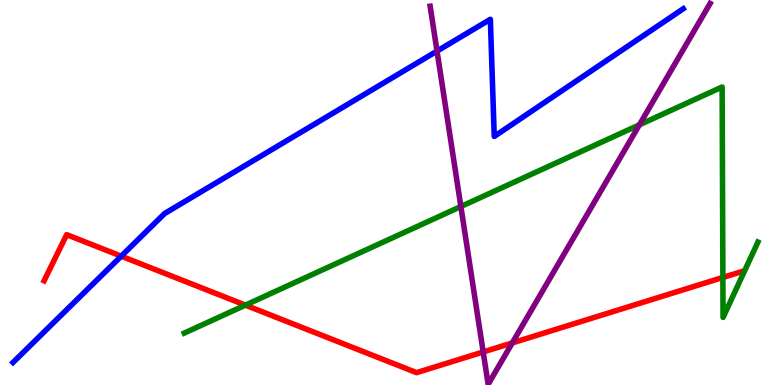[{'lines': ['blue', 'red'], 'intersections': [{'x': 1.56, 'y': 3.35}]}, {'lines': ['green', 'red'], 'intersections': [{'x': 3.17, 'y': 2.07}, {'x': 9.33, 'y': 2.79}]}, {'lines': ['purple', 'red'], 'intersections': [{'x': 6.23, 'y': 0.858}, {'x': 6.61, 'y': 1.09}]}, {'lines': ['blue', 'green'], 'intersections': []}, {'lines': ['blue', 'purple'], 'intersections': [{'x': 5.64, 'y': 8.67}]}, {'lines': ['green', 'purple'], 'intersections': [{'x': 5.95, 'y': 4.64}, {'x': 8.25, 'y': 6.76}]}]